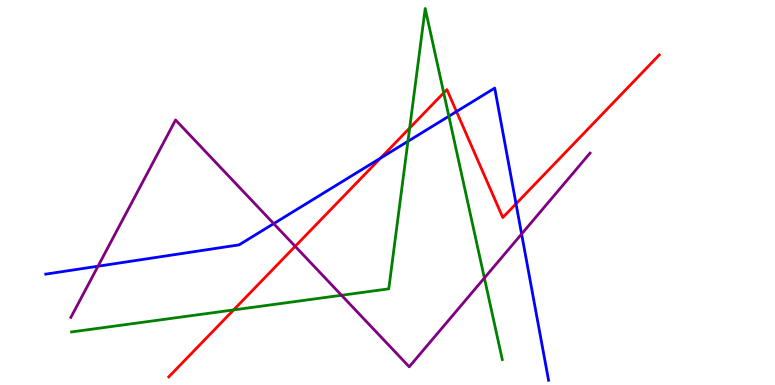[{'lines': ['blue', 'red'], 'intersections': [{'x': 4.91, 'y': 5.89}, {'x': 5.89, 'y': 7.1}, {'x': 6.66, 'y': 4.71}]}, {'lines': ['green', 'red'], 'intersections': [{'x': 3.01, 'y': 1.95}, {'x': 5.29, 'y': 6.67}, {'x': 5.73, 'y': 7.59}]}, {'lines': ['purple', 'red'], 'intersections': [{'x': 3.81, 'y': 3.6}]}, {'lines': ['blue', 'green'], 'intersections': [{'x': 5.26, 'y': 6.33}, {'x': 5.79, 'y': 6.98}]}, {'lines': ['blue', 'purple'], 'intersections': [{'x': 1.26, 'y': 3.09}, {'x': 3.53, 'y': 4.19}, {'x': 6.73, 'y': 3.92}]}, {'lines': ['green', 'purple'], 'intersections': [{'x': 4.41, 'y': 2.33}, {'x': 6.25, 'y': 2.78}]}]